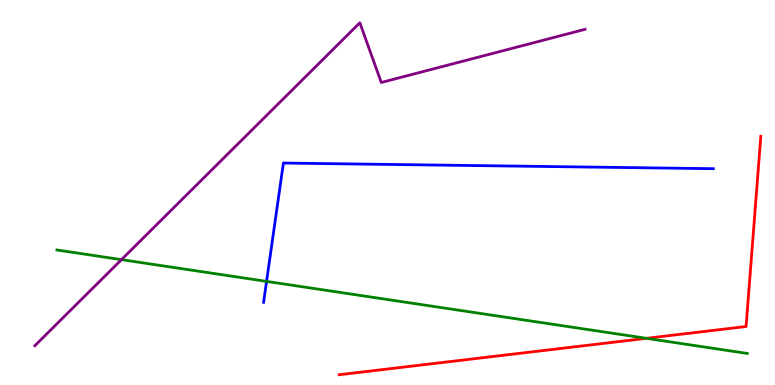[{'lines': ['blue', 'red'], 'intersections': []}, {'lines': ['green', 'red'], 'intersections': [{'x': 8.34, 'y': 1.21}]}, {'lines': ['purple', 'red'], 'intersections': []}, {'lines': ['blue', 'green'], 'intersections': [{'x': 3.44, 'y': 2.69}]}, {'lines': ['blue', 'purple'], 'intersections': []}, {'lines': ['green', 'purple'], 'intersections': [{'x': 1.57, 'y': 3.26}]}]